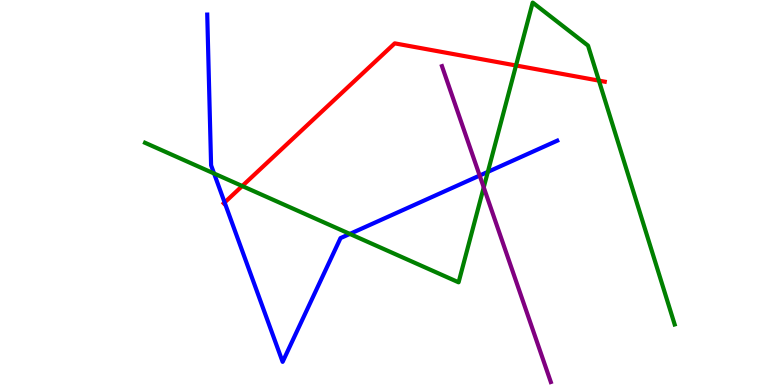[{'lines': ['blue', 'red'], 'intersections': [{'x': 2.9, 'y': 4.74}]}, {'lines': ['green', 'red'], 'intersections': [{'x': 3.13, 'y': 5.17}, {'x': 6.66, 'y': 8.3}, {'x': 7.73, 'y': 7.91}]}, {'lines': ['purple', 'red'], 'intersections': []}, {'lines': ['blue', 'green'], 'intersections': [{'x': 2.76, 'y': 5.49}, {'x': 4.51, 'y': 3.92}, {'x': 6.29, 'y': 5.54}]}, {'lines': ['blue', 'purple'], 'intersections': [{'x': 6.19, 'y': 5.44}]}, {'lines': ['green', 'purple'], 'intersections': [{'x': 6.24, 'y': 5.13}]}]